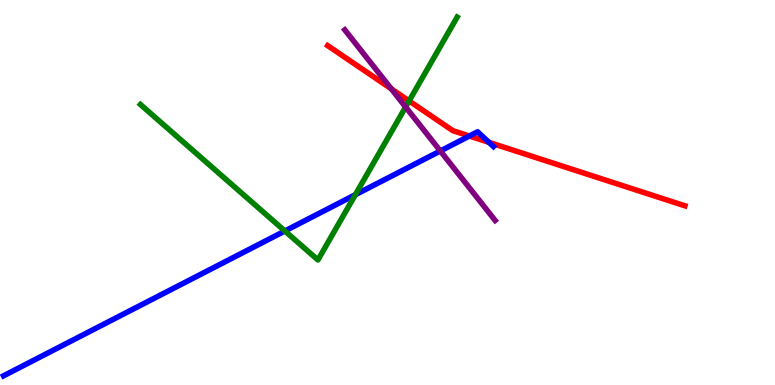[{'lines': ['blue', 'red'], 'intersections': [{'x': 6.06, 'y': 6.47}, {'x': 6.31, 'y': 6.3}]}, {'lines': ['green', 'red'], 'intersections': [{'x': 5.28, 'y': 7.38}]}, {'lines': ['purple', 'red'], 'intersections': [{'x': 5.05, 'y': 7.69}]}, {'lines': ['blue', 'green'], 'intersections': [{'x': 3.68, 'y': 4.0}, {'x': 4.59, 'y': 4.94}]}, {'lines': ['blue', 'purple'], 'intersections': [{'x': 5.68, 'y': 6.08}]}, {'lines': ['green', 'purple'], 'intersections': [{'x': 5.23, 'y': 7.22}]}]